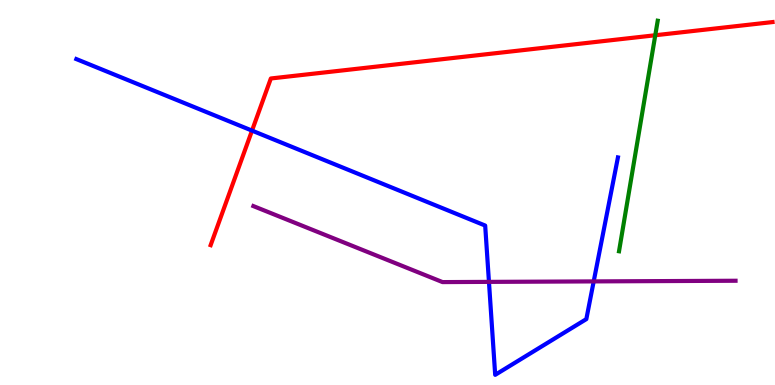[{'lines': ['blue', 'red'], 'intersections': [{'x': 3.25, 'y': 6.61}]}, {'lines': ['green', 'red'], 'intersections': [{'x': 8.46, 'y': 9.08}]}, {'lines': ['purple', 'red'], 'intersections': []}, {'lines': ['blue', 'green'], 'intersections': []}, {'lines': ['blue', 'purple'], 'intersections': [{'x': 6.31, 'y': 2.68}, {'x': 7.66, 'y': 2.69}]}, {'lines': ['green', 'purple'], 'intersections': []}]